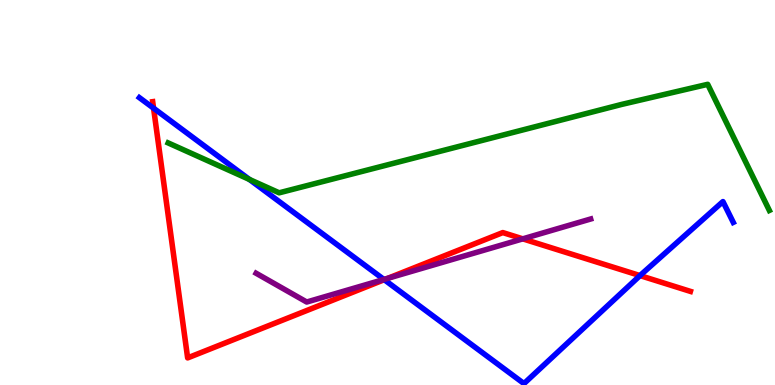[{'lines': ['blue', 'red'], 'intersections': [{'x': 1.98, 'y': 7.19}, {'x': 4.96, 'y': 2.73}, {'x': 8.26, 'y': 2.84}]}, {'lines': ['green', 'red'], 'intersections': []}, {'lines': ['purple', 'red'], 'intersections': [{'x': 5.0, 'y': 2.77}, {'x': 6.75, 'y': 3.8}]}, {'lines': ['blue', 'green'], 'intersections': [{'x': 3.22, 'y': 5.34}]}, {'lines': ['blue', 'purple'], 'intersections': [{'x': 4.95, 'y': 2.74}]}, {'lines': ['green', 'purple'], 'intersections': []}]